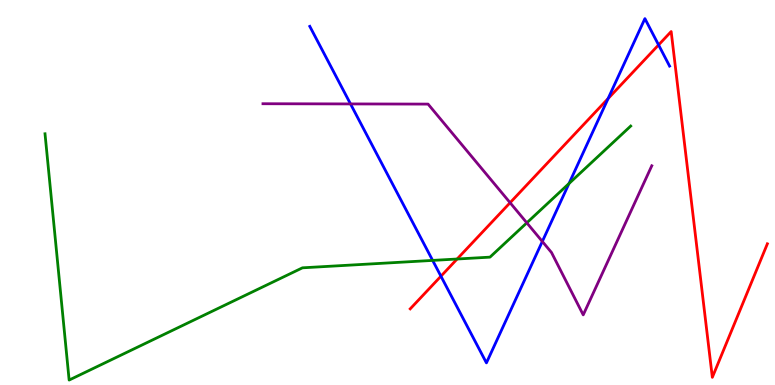[{'lines': ['blue', 'red'], 'intersections': [{'x': 5.69, 'y': 2.83}, {'x': 7.85, 'y': 7.44}, {'x': 8.5, 'y': 8.83}]}, {'lines': ['green', 'red'], 'intersections': [{'x': 5.9, 'y': 3.27}]}, {'lines': ['purple', 'red'], 'intersections': [{'x': 6.58, 'y': 4.73}]}, {'lines': ['blue', 'green'], 'intersections': [{'x': 5.58, 'y': 3.24}, {'x': 7.34, 'y': 5.23}]}, {'lines': ['blue', 'purple'], 'intersections': [{'x': 4.52, 'y': 7.3}, {'x': 7.0, 'y': 3.73}]}, {'lines': ['green', 'purple'], 'intersections': [{'x': 6.8, 'y': 4.21}]}]